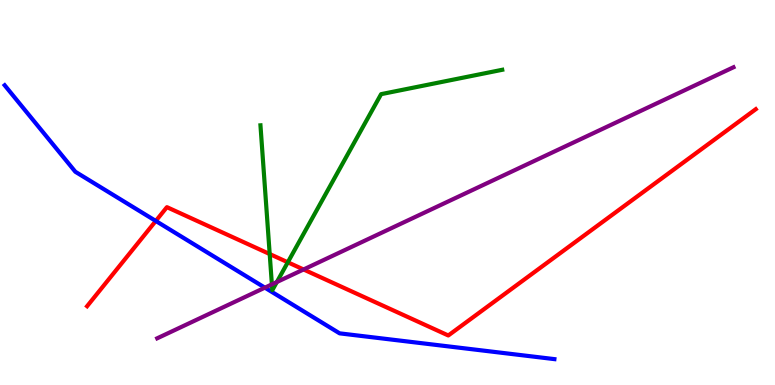[{'lines': ['blue', 'red'], 'intersections': [{'x': 2.01, 'y': 4.26}]}, {'lines': ['green', 'red'], 'intersections': [{'x': 3.48, 'y': 3.4}, {'x': 3.71, 'y': 3.19}]}, {'lines': ['purple', 'red'], 'intersections': [{'x': 3.92, 'y': 3.0}]}, {'lines': ['blue', 'green'], 'intersections': []}, {'lines': ['blue', 'purple'], 'intersections': [{'x': 3.42, 'y': 2.53}]}, {'lines': ['green', 'purple'], 'intersections': [{'x': 3.51, 'y': 2.61}, {'x': 3.57, 'y': 2.67}]}]